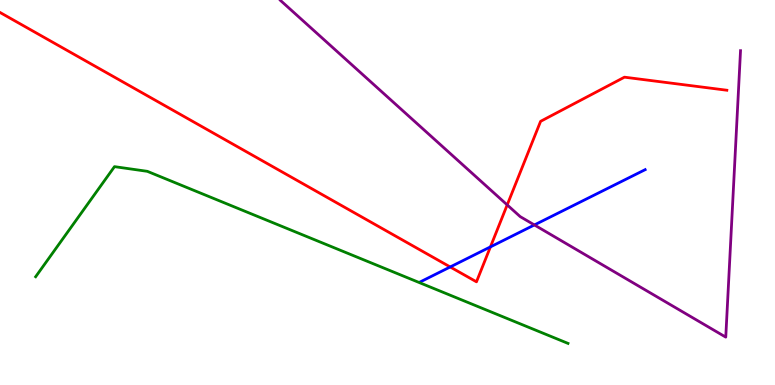[{'lines': ['blue', 'red'], 'intersections': [{'x': 5.81, 'y': 3.07}, {'x': 6.33, 'y': 3.59}]}, {'lines': ['green', 'red'], 'intersections': []}, {'lines': ['purple', 'red'], 'intersections': [{'x': 6.54, 'y': 4.68}]}, {'lines': ['blue', 'green'], 'intersections': []}, {'lines': ['blue', 'purple'], 'intersections': [{'x': 6.9, 'y': 4.16}]}, {'lines': ['green', 'purple'], 'intersections': []}]